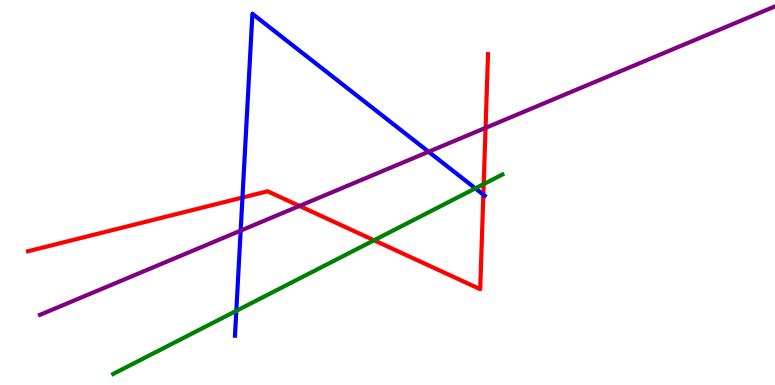[{'lines': ['blue', 'red'], 'intersections': [{'x': 3.13, 'y': 4.87}, {'x': 6.24, 'y': 4.95}]}, {'lines': ['green', 'red'], 'intersections': [{'x': 4.83, 'y': 3.76}, {'x': 6.24, 'y': 5.22}]}, {'lines': ['purple', 'red'], 'intersections': [{'x': 3.86, 'y': 4.65}, {'x': 6.27, 'y': 6.68}]}, {'lines': ['blue', 'green'], 'intersections': [{'x': 3.05, 'y': 1.93}, {'x': 6.13, 'y': 5.11}]}, {'lines': ['blue', 'purple'], 'intersections': [{'x': 3.11, 'y': 4.01}, {'x': 5.53, 'y': 6.06}]}, {'lines': ['green', 'purple'], 'intersections': []}]